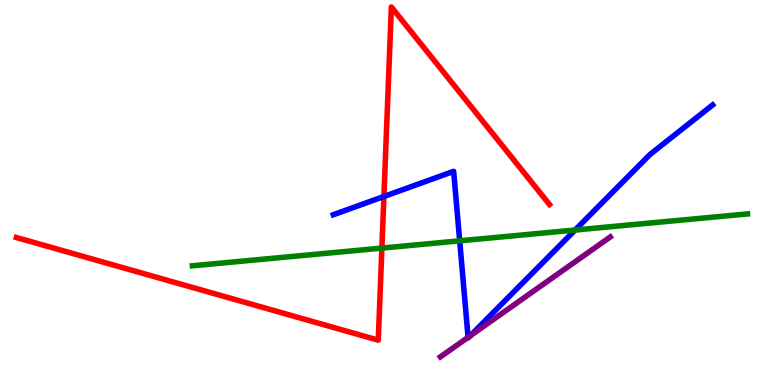[{'lines': ['blue', 'red'], 'intersections': [{'x': 4.95, 'y': 4.9}]}, {'lines': ['green', 'red'], 'intersections': [{'x': 4.93, 'y': 3.56}]}, {'lines': ['purple', 'red'], 'intersections': []}, {'lines': ['blue', 'green'], 'intersections': [{'x': 5.93, 'y': 3.74}, {'x': 7.42, 'y': 4.03}]}, {'lines': ['blue', 'purple'], 'intersections': [{'x': 6.04, 'y': 1.24}, {'x': 6.07, 'y': 1.28}]}, {'lines': ['green', 'purple'], 'intersections': []}]